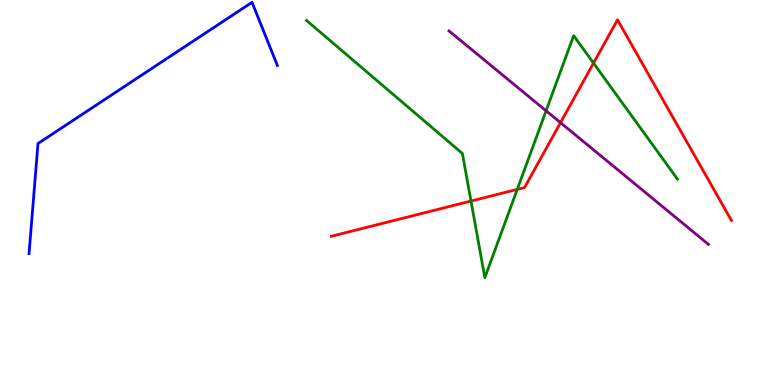[{'lines': ['blue', 'red'], 'intersections': []}, {'lines': ['green', 'red'], 'intersections': [{'x': 6.08, 'y': 4.78}, {'x': 6.67, 'y': 5.08}, {'x': 7.66, 'y': 8.36}]}, {'lines': ['purple', 'red'], 'intersections': [{'x': 7.23, 'y': 6.81}]}, {'lines': ['blue', 'green'], 'intersections': []}, {'lines': ['blue', 'purple'], 'intersections': []}, {'lines': ['green', 'purple'], 'intersections': [{'x': 7.05, 'y': 7.12}]}]